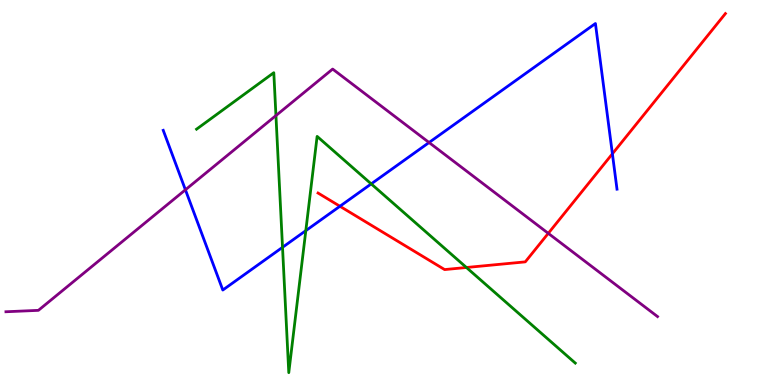[{'lines': ['blue', 'red'], 'intersections': [{'x': 4.39, 'y': 4.64}, {'x': 7.9, 'y': 6.01}]}, {'lines': ['green', 'red'], 'intersections': [{'x': 6.02, 'y': 3.05}]}, {'lines': ['purple', 'red'], 'intersections': [{'x': 7.07, 'y': 3.94}]}, {'lines': ['blue', 'green'], 'intersections': [{'x': 3.65, 'y': 3.58}, {'x': 3.95, 'y': 4.01}, {'x': 4.79, 'y': 5.22}]}, {'lines': ['blue', 'purple'], 'intersections': [{'x': 2.39, 'y': 5.07}, {'x': 5.54, 'y': 6.3}]}, {'lines': ['green', 'purple'], 'intersections': [{'x': 3.56, 'y': 7.0}]}]